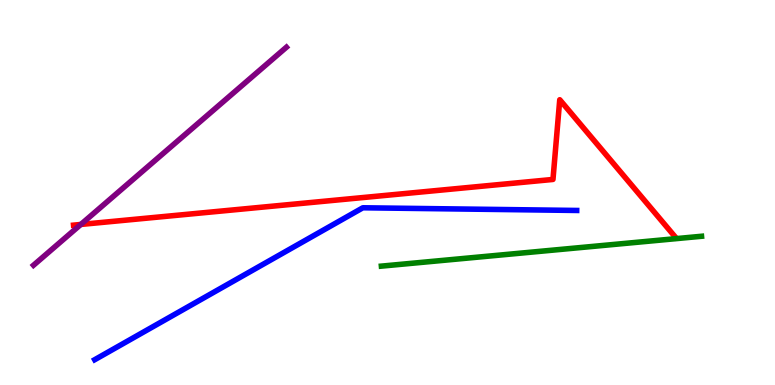[{'lines': ['blue', 'red'], 'intersections': []}, {'lines': ['green', 'red'], 'intersections': []}, {'lines': ['purple', 'red'], 'intersections': [{'x': 1.04, 'y': 4.17}]}, {'lines': ['blue', 'green'], 'intersections': []}, {'lines': ['blue', 'purple'], 'intersections': []}, {'lines': ['green', 'purple'], 'intersections': []}]